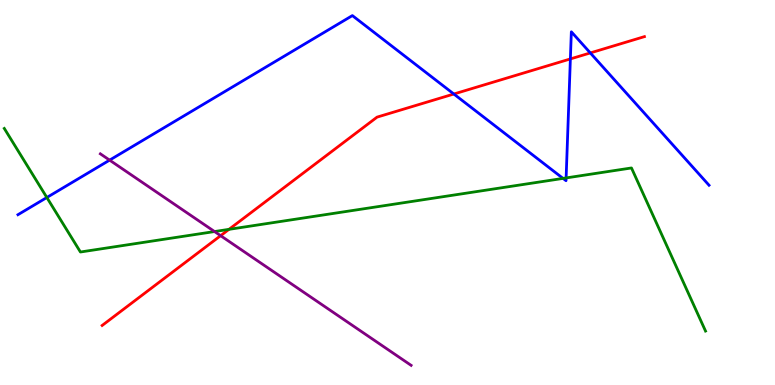[{'lines': ['blue', 'red'], 'intersections': [{'x': 5.86, 'y': 7.56}, {'x': 7.36, 'y': 8.47}, {'x': 7.62, 'y': 8.63}]}, {'lines': ['green', 'red'], 'intersections': [{'x': 2.95, 'y': 4.04}]}, {'lines': ['purple', 'red'], 'intersections': [{'x': 2.85, 'y': 3.88}]}, {'lines': ['blue', 'green'], 'intersections': [{'x': 0.604, 'y': 4.87}, {'x': 7.27, 'y': 5.37}, {'x': 7.3, 'y': 5.38}]}, {'lines': ['blue', 'purple'], 'intersections': [{'x': 1.41, 'y': 5.84}]}, {'lines': ['green', 'purple'], 'intersections': [{'x': 2.77, 'y': 3.99}]}]